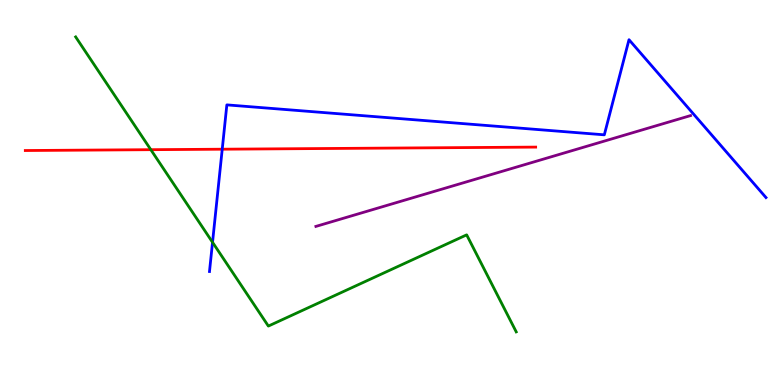[{'lines': ['blue', 'red'], 'intersections': [{'x': 2.87, 'y': 6.12}]}, {'lines': ['green', 'red'], 'intersections': [{'x': 1.95, 'y': 6.11}]}, {'lines': ['purple', 'red'], 'intersections': []}, {'lines': ['blue', 'green'], 'intersections': [{'x': 2.74, 'y': 3.71}]}, {'lines': ['blue', 'purple'], 'intersections': []}, {'lines': ['green', 'purple'], 'intersections': []}]